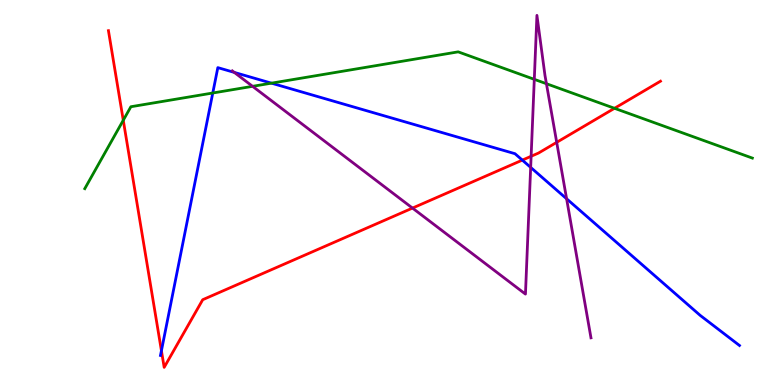[{'lines': ['blue', 'red'], 'intersections': [{'x': 2.08, 'y': 0.89}, {'x': 6.74, 'y': 5.84}]}, {'lines': ['green', 'red'], 'intersections': [{'x': 1.59, 'y': 6.88}, {'x': 7.93, 'y': 7.19}]}, {'lines': ['purple', 'red'], 'intersections': [{'x': 5.32, 'y': 4.6}, {'x': 6.85, 'y': 5.94}, {'x': 7.18, 'y': 6.3}]}, {'lines': ['blue', 'green'], 'intersections': [{'x': 2.75, 'y': 7.58}, {'x': 3.5, 'y': 7.84}]}, {'lines': ['blue', 'purple'], 'intersections': [{'x': 3.02, 'y': 8.12}, {'x': 6.85, 'y': 5.65}, {'x': 7.31, 'y': 4.84}]}, {'lines': ['green', 'purple'], 'intersections': [{'x': 3.26, 'y': 7.76}, {'x': 6.89, 'y': 7.94}, {'x': 7.05, 'y': 7.83}]}]